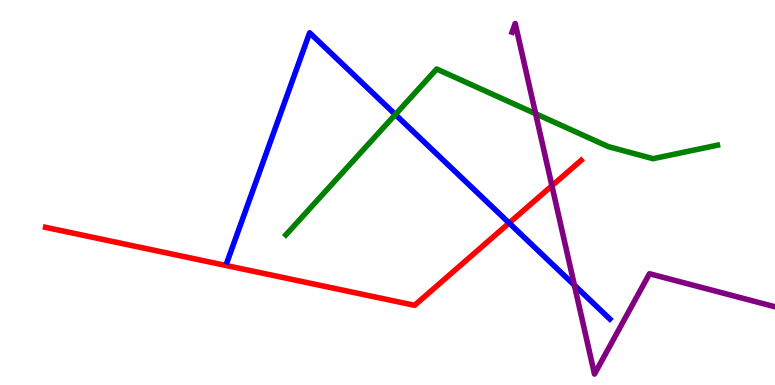[{'lines': ['blue', 'red'], 'intersections': [{'x': 6.57, 'y': 4.21}]}, {'lines': ['green', 'red'], 'intersections': []}, {'lines': ['purple', 'red'], 'intersections': [{'x': 7.12, 'y': 5.17}]}, {'lines': ['blue', 'green'], 'intersections': [{'x': 5.1, 'y': 7.03}]}, {'lines': ['blue', 'purple'], 'intersections': [{'x': 7.41, 'y': 2.59}]}, {'lines': ['green', 'purple'], 'intersections': [{'x': 6.91, 'y': 7.05}]}]